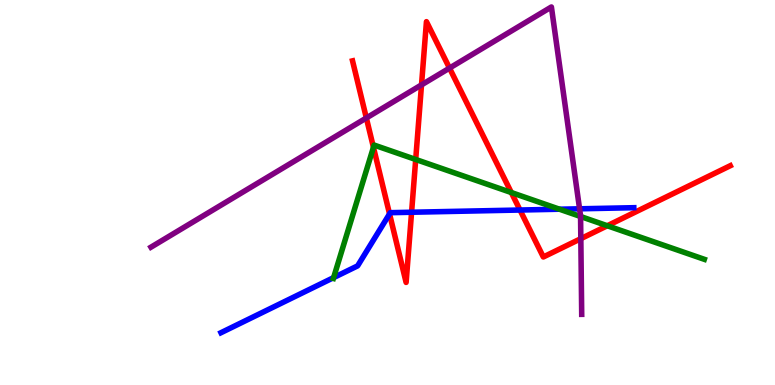[{'lines': ['blue', 'red'], 'intersections': [{'x': 5.03, 'y': 4.44}, {'x': 5.31, 'y': 4.49}, {'x': 6.71, 'y': 4.54}]}, {'lines': ['green', 'red'], 'intersections': [{'x': 4.82, 'y': 6.17}, {'x': 5.36, 'y': 5.86}, {'x': 6.6, 'y': 5.0}, {'x': 7.84, 'y': 4.14}]}, {'lines': ['purple', 'red'], 'intersections': [{'x': 4.73, 'y': 6.94}, {'x': 5.44, 'y': 7.8}, {'x': 5.8, 'y': 8.23}, {'x': 7.49, 'y': 3.8}]}, {'lines': ['blue', 'green'], 'intersections': [{'x': 4.3, 'y': 2.79}, {'x': 7.22, 'y': 4.57}]}, {'lines': ['blue', 'purple'], 'intersections': [{'x': 7.48, 'y': 4.58}]}, {'lines': ['green', 'purple'], 'intersections': [{'x': 7.49, 'y': 4.38}]}]